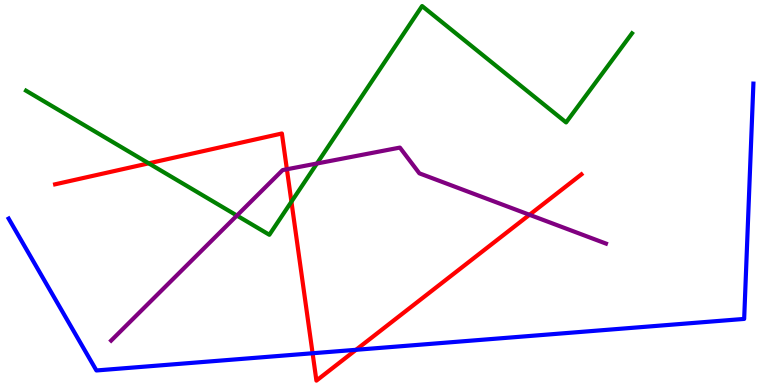[{'lines': ['blue', 'red'], 'intersections': [{'x': 4.03, 'y': 0.824}, {'x': 4.59, 'y': 0.914}]}, {'lines': ['green', 'red'], 'intersections': [{'x': 1.92, 'y': 5.76}, {'x': 3.76, 'y': 4.76}]}, {'lines': ['purple', 'red'], 'intersections': [{'x': 3.7, 'y': 5.6}, {'x': 6.83, 'y': 4.42}]}, {'lines': ['blue', 'green'], 'intersections': []}, {'lines': ['blue', 'purple'], 'intersections': []}, {'lines': ['green', 'purple'], 'intersections': [{'x': 3.06, 'y': 4.4}, {'x': 4.09, 'y': 5.75}]}]